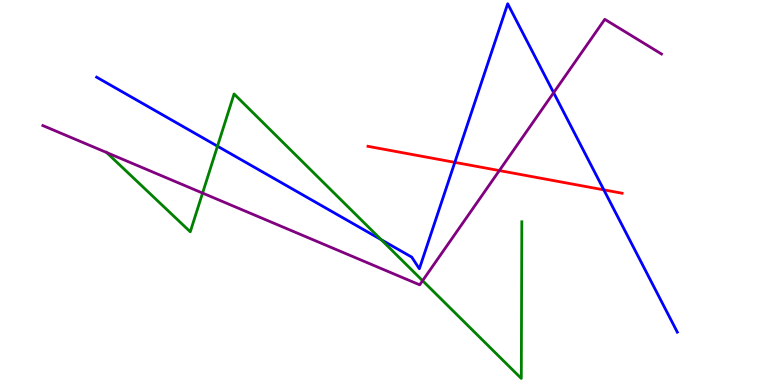[{'lines': ['blue', 'red'], 'intersections': [{'x': 5.87, 'y': 5.78}, {'x': 7.79, 'y': 5.07}]}, {'lines': ['green', 'red'], 'intersections': []}, {'lines': ['purple', 'red'], 'intersections': [{'x': 6.44, 'y': 5.57}]}, {'lines': ['blue', 'green'], 'intersections': [{'x': 2.81, 'y': 6.2}, {'x': 4.92, 'y': 3.77}]}, {'lines': ['blue', 'purple'], 'intersections': [{'x': 7.14, 'y': 7.59}]}, {'lines': ['green', 'purple'], 'intersections': [{'x': 1.38, 'y': 6.04}, {'x': 2.61, 'y': 4.98}, {'x': 5.45, 'y': 2.71}]}]